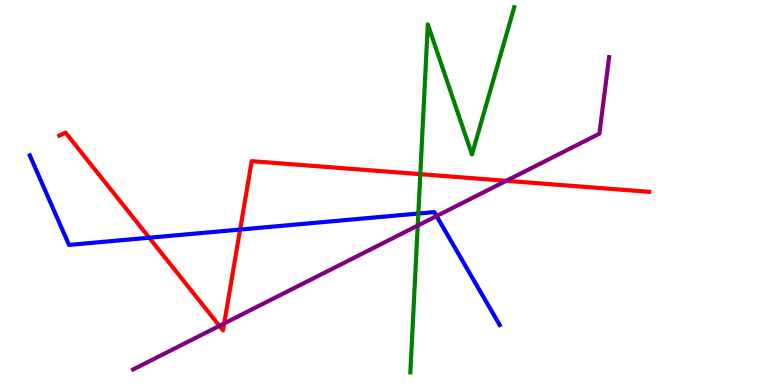[{'lines': ['blue', 'red'], 'intersections': [{'x': 1.93, 'y': 3.83}, {'x': 3.1, 'y': 4.04}]}, {'lines': ['green', 'red'], 'intersections': [{'x': 5.42, 'y': 5.48}]}, {'lines': ['purple', 'red'], 'intersections': [{'x': 2.83, 'y': 1.54}, {'x': 2.89, 'y': 1.6}, {'x': 6.53, 'y': 5.3}]}, {'lines': ['blue', 'green'], 'intersections': [{'x': 5.4, 'y': 4.45}]}, {'lines': ['blue', 'purple'], 'intersections': [{'x': 5.63, 'y': 4.39}]}, {'lines': ['green', 'purple'], 'intersections': [{'x': 5.39, 'y': 4.14}]}]